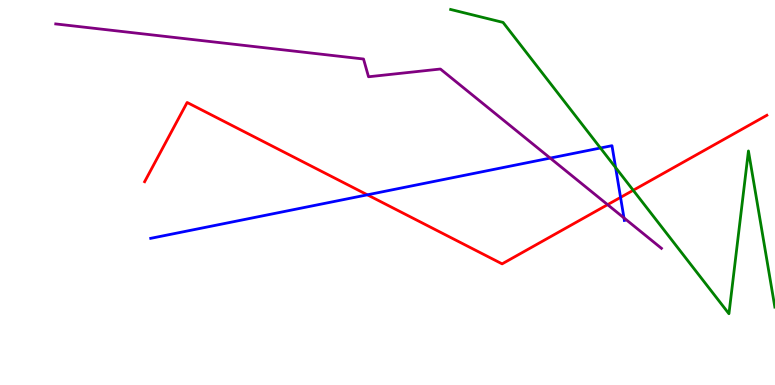[{'lines': ['blue', 'red'], 'intersections': [{'x': 4.74, 'y': 4.94}, {'x': 8.01, 'y': 4.87}]}, {'lines': ['green', 'red'], 'intersections': [{'x': 8.17, 'y': 5.06}]}, {'lines': ['purple', 'red'], 'intersections': [{'x': 7.84, 'y': 4.68}]}, {'lines': ['blue', 'green'], 'intersections': [{'x': 7.75, 'y': 6.16}, {'x': 7.94, 'y': 5.65}]}, {'lines': ['blue', 'purple'], 'intersections': [{'x': 7.1, 'y': 5.89}, {'x': 8.05, 'y': 4.34}]}, {'lines': ['green', 'purple'], 'intersections': []}]